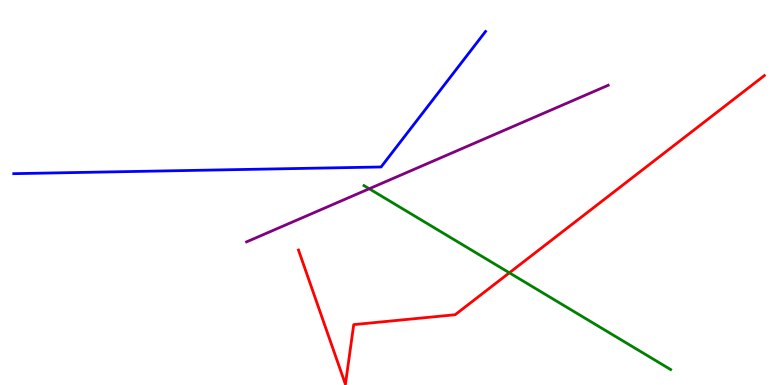[{'lines': ['blue', 'red'], 'intersections': []}, {'lines': ['green', 'red'], 'intersections': [{'x': 6.57, 'y': 2.91}]}, {'lines': ['purple', 'red'], 'intersections': []}, {'lines': ['blue', 'green'], 'intersections': []}, {'lines': ['blue', 'purple'], 'intersections': []}, {'lines': ['green', 'purple'], 'intersections': [{'x': 4.76, 'y': 5.1}]}]